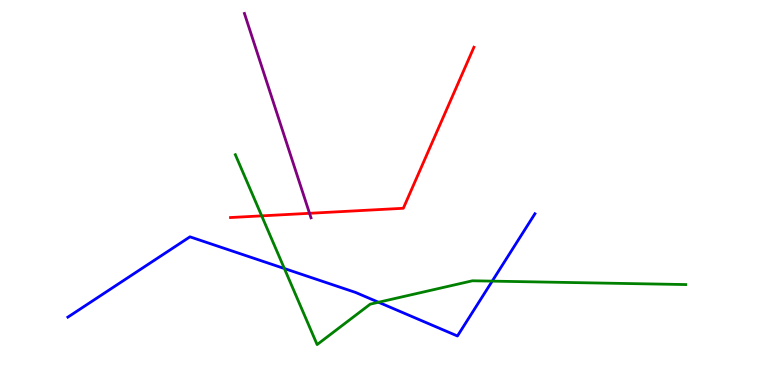[{'lines': ['blue', 'red'], 'intersections': []}, {'lines': ['green', 'red'], 'intersections': [{'x': 3.38, 'y': 4.39}]}, {'lines': ['purple', 'red'], 'intersections': [{'x': 3.99, 'y': 4.46}]}, {'lines': ['blue', 'green'], 'intersections': [{'x': 3.67, 'y': 3.03}, {'x': 4.88, 'y': 2.15}, {'x': 6.35, 'y': 2.7}]}, {'lines': ['blue', 'purple'], 'intersections': []}, {'lines': ['green', 'purple'], 'intersections': []}]